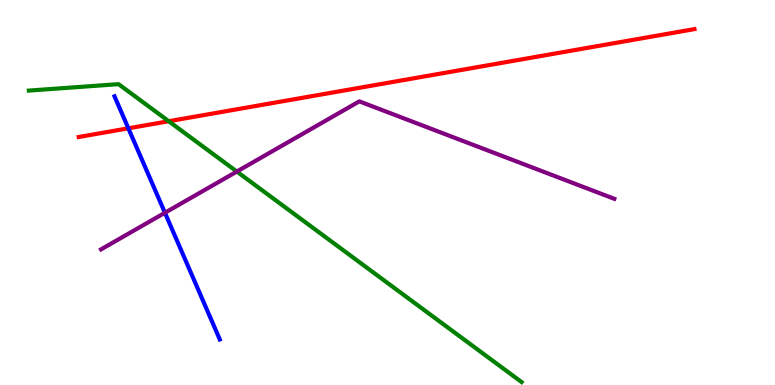[{'lines': ['blue', 'red'], 'intersections': [{'x': 1.66, 'y': 6.67}]}, {'lines': ['green', 'red'], 'intersections': [{'x': 2.18, 'y': 6.85}]}, {'lines': ['purple', 'red'], 'intersections': []}, {'lines': ['blue', 'green'], 'intersections': []}, {'lines': ['blue', 'purple'], 'intersections': [{'x': 2.13, 'y': 4.47}]}, {'lines': ['green', 'purple'], 'intersections': [{'x': 3.06, 'y': 5.54}]}]